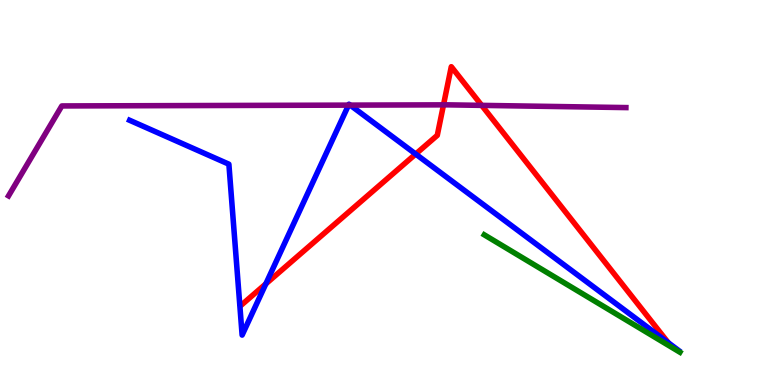[{'lines': ['blue', 'red'], 'intersections': [{'x': 3.43, 'y': 2.63}, {'x': 5.36, 'y': 6.0}, {'x': 8.62, 'y': 1.1}]}, {'lines': ['green', 'red'], 'intersections': []}, {'lines': ['purple', 'red'], 'intersections': [{'x': 5.72, 'y': 7.28}, {'x': 6.22, 'y': 7.26}]}, {'lines': ['blue', 'green'], 'intersections': []}, {'lines': ['blue', 'purple'], 'intersections': [{'x': 4.5, 'y': 7.27}, {'x': 4.52, 'y': 7.27}]}, {'lines': ['green', 'purple'], 'intersections': []}]